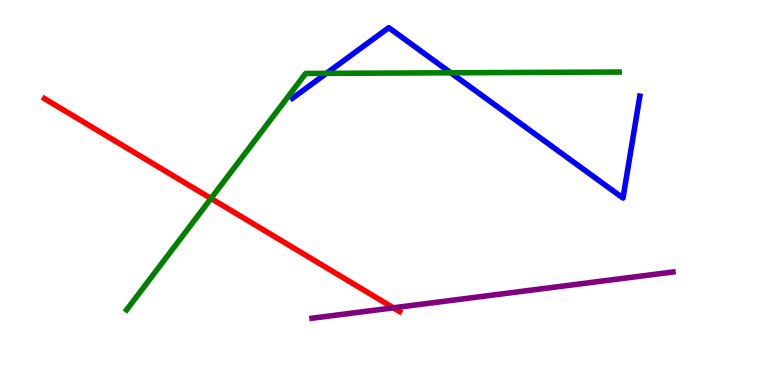[{'lines': ['blue', 'red'], 'intersections': []}, {'lines': ['green', 'red'], 'intersections': [{'x': 2.72, 'y': 4.85}]}, {'lines': ['purple', 'red'], 'intersections': [{'x': 5.08, 'y': 2.0}]}, {'lines': ['blue', 'green'], 'intersections': [{'x': 4.21, 'y': 8.09}, {'x': 5.82, 'y': 8.11}]}, {'lines': ['blue', 'purple'], 'intersections': []}, {'lines': ['green', 'purple'], 'intersections': []}]